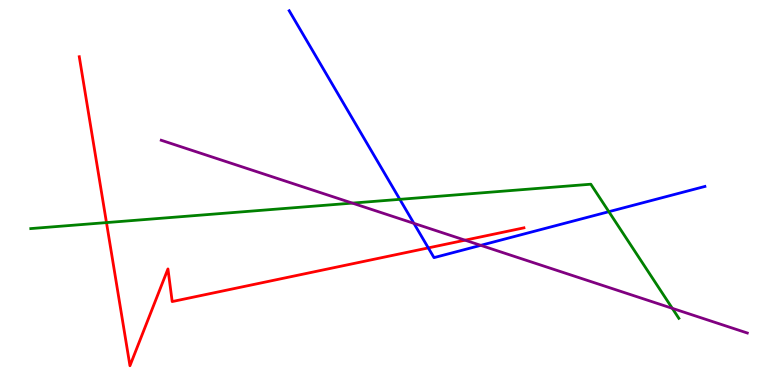[{'lines': ['blue', 'red'], 'intersections': [{'x': 5.53, 'y': 3.56}]}, {'lines': ['green', 'red'], 'intersections': [{'x': 1.37, 'y': 4.22}]}, {'lines': ['purple', 'red'], 'intersections': [{'x': 6.0, 'y': 3.76}]}, {'lines': ['blue', 'green'], 'intersections': [{'x': 5.16, 'y': 4.82}, {'x': 7.86, 'y': 4.5}]}, {'lines': ['blue', 'purple'], 'intersections': [{'x': 5.34, 'y': 4.2}, {'x': 6.2, 'y': 3.63}]}, {'lines': ['green', 'purple'], 'intersections': [{'x': 4.55, 'y': 4.72}, {'x': 8.67, 'y': 1.99}]}]